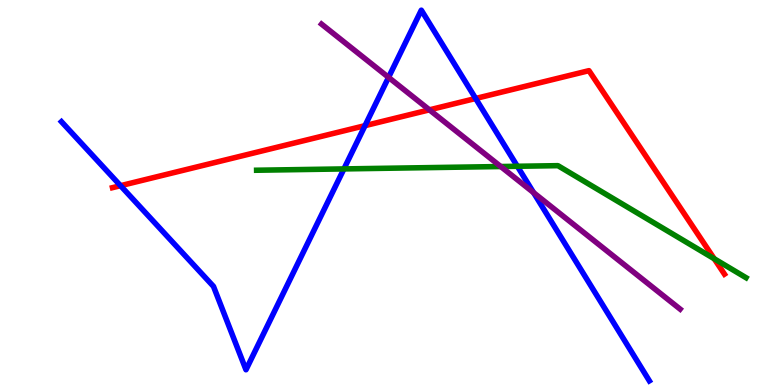[{'lines': ['blue', 'red'], 'intersections': [{'x': 1.56, 'y': 5.18}, {'x': 4.71, 'y': 6.74}, {'x': 6.14, 'y': 7.44}]}, {'lines': ['green', 'red'], 'intersections': [{'x': 9.22, 'y': 3.28}]}, {'lines': ['purple', 'red'], 'intersections': [{'x': 5.54, 'y': 7.15}]}, {'lines': ['blue', 'green'], 'intersections': [{'x': 4.44, 'y': 5.61}, {'x': 6.68, 'y': 5.68}]}, {'lines': ['blue', 'purple'], 'intersections': [{'x': 5.01, 'y': 7.99}, {'x': 6.88, 'y': 5.0}]}, {'lines': ['green', 'purple'], 'intersections': [{'x': 6.46, 'y': 5.67}]}]